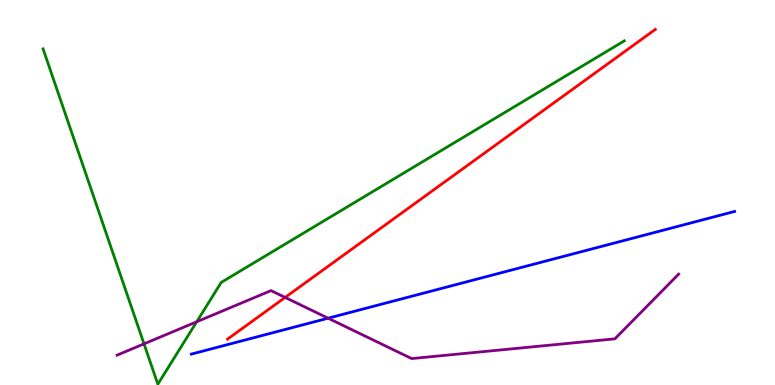[{'lines': ['blue', 'red'], 'intersections': []}, {'lines': ['green', 'red'], 'intersections': []}, {'lines': ['purple', 'red'], 'intersections': [{'x': 3.68, 'y': 2.27}]}, {'lines': ['blue', 'green'], 'intersections': []}, {'lines': ['blue', 'purple'], 'intersections': [{'x': 4.23, 'y': 1.73}]}, {'lines': ['green', 'purple'], 'intersections': [{'x': 1.86, 'y': 1.07}, {'x': 2.54, 'y': 1.64}]}]